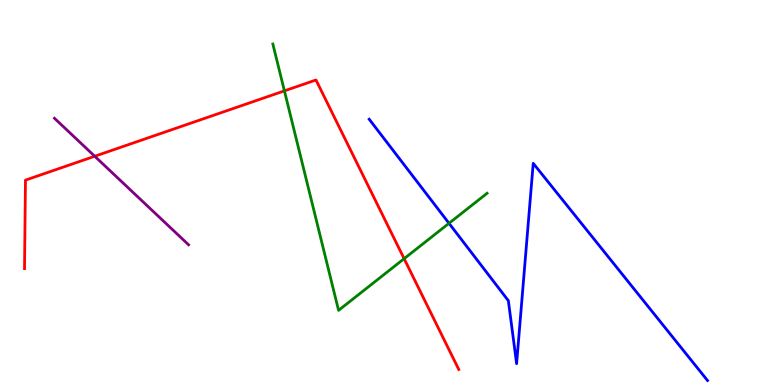[{'lines': ['blue', 'red'], 'intersections': []}, {'lines': ['green', 'red'], 'intersections': [{'x': 3.67, 'y': 7.64}, {'x': 5.21, 'y': 3.28}]}, {'lines': ['purple', 'red'], 'intersections': [{'x': 1.22, 'y': 5.94}]}, {'lines': ['blue', 'green'], 'intersections': [{'x': 5.79, 'y': 4.2}]}, {'lines': ['blue', 'purple'], 'intersections': []}, {'lines': ['green', 'purple'], 'intersections': []}]